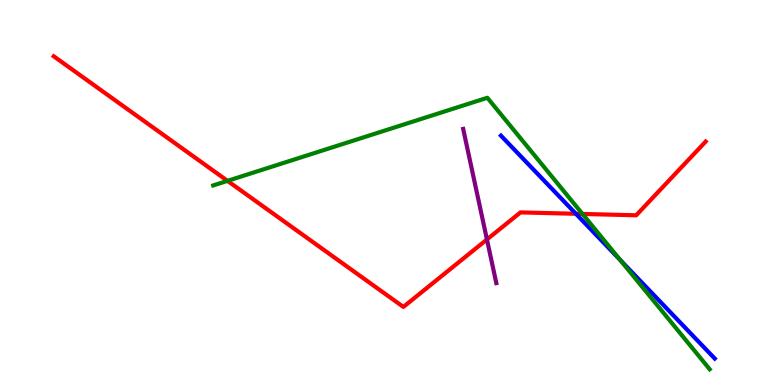[{'lines': ['blue', 'red'], 'intersections': [{'x': 7.43, 'y': 4.45}]}, {'lines': ['green', 'red'], 'intersections': [{'x': 2.94, 'y': 5.3}, {'x': 7.52, 'y': 4.44}]}, {'lines': ['purple', 'red'], 'intersections': [{'x': 6.28, 'y': 3.78}]}, {'lines': ['blue', 'green'], 'intersections': [{'x': 8.0, 'y': 3.25}]}, {'lines': ['blue', 'purple'], 'intersections': []}, {'lines': ['green', 'purple'], 'intersections': []}]